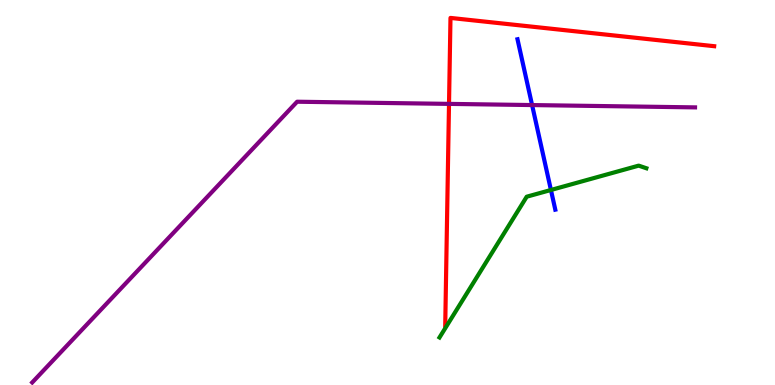[{'lines': ['blue', 'red'], 'intersections': []}, {'lines': ['green', 'red'], 'intersections': []}, {'lines': ['purple', 'red'], 'intersections': [{'x': 5.79, 'y': 7.3}]}, {'lines': ['blue', 'green'], 'intersections': [{'x': 7.11, 'y': 5.07}]}, {'lines': ['blue', 'purple'], 'intersections': [{'x': 6.87, 'y': 7.27}]}, {'lines': ['green', 'purple'], 'intersections': []}]